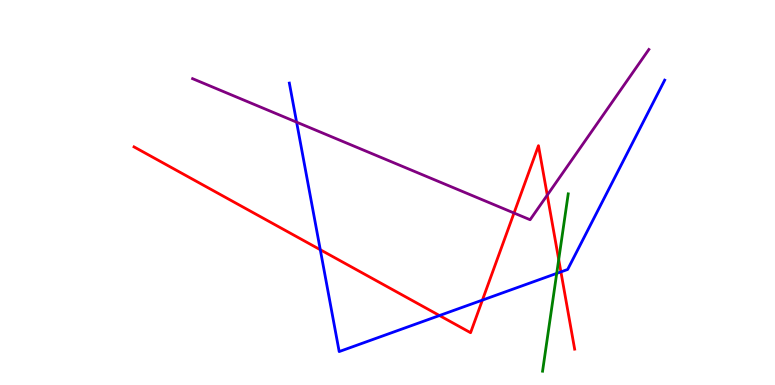[{'lines': ['blue', 'red'], 'intersections': [{'x': 4.13, 'y': 3.51}, {'x': 5.67, 'y': 1.8}, {'x': 6.22, 'y': 2.21}, {'x': 7.24, 'y': 2.94}]}, {'lines': ['green', 'red'], 'intersections': [{'x': 7.21, 'y': 3.26}]}, {'lines': ['purple', 'red'], 'intersections': [{'x': 6.63, 'y': 4.47}, {'x': 7.06, 'y': 4.93}]}, {'lines': ['blue', 'green'], 'intersections': [{'x': 7.18, 'y': 2.9}]}, {'lines': ['blue', 'purple'], 'intersections': [{'x': 3.83, 'y': 6.83}]}, {'lines': ['green', 'purple'], 'intersections': []}]